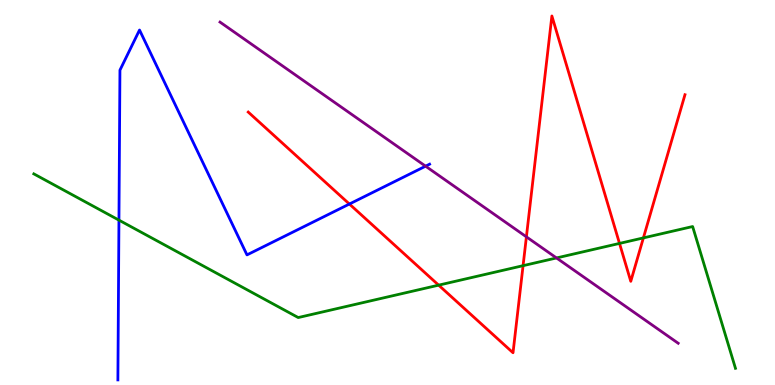[{'lines': ['blue', 'red'], 'intersections': [{'x': 4.51, 'y': 4.7}]}, {'lines': ['green', 'red'], 'intersections': [{'x': 5.66, 'y': 2.59}, {'x': 6.75, 'y': 3.1}, {'x': 7.99, 'y': 3.68}, {'x': 8.3, 'y': 3.82}]}, {'lines': ['purple', 'red'], 'intersections': [{'x': 6.79, 'y': 3.85}]}, {'lines': ['blue', 'green'], 'intersections': [{'x': 1.53, 'y': 4.28}]}, {'lines': ['blue', 'purple'], 'intersections': [{'x': 5.49, 'y': 5.68}]}, {'lines': ['green', 'purple'], 'intersections': [{'x': 7.18, 'y': 3.3}]}]